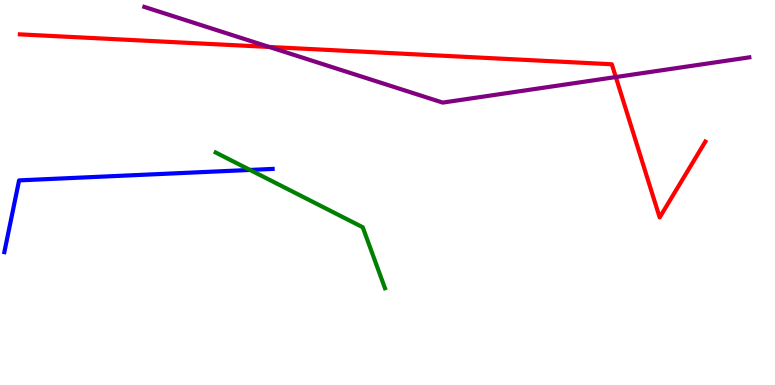[{'lines': ['blue', 'red'], 'intersections': []}, {'lines': ['green', 'red'], 'intersections': []}, {'lines': ['purple', 'red'], 'intersections': [{'x': 3.47, 'y': 8.78}, {'x': 7.95, 'y': 8.0}]}, {'lines': ['blue', 'green'], 'intersections': [{'x': 3.23, 'y': 5.59}]}, {'lines': ['blue', 'purple'], 'intersections': []}, {'lines': ['green', 'purple'], 'intersections': []}]